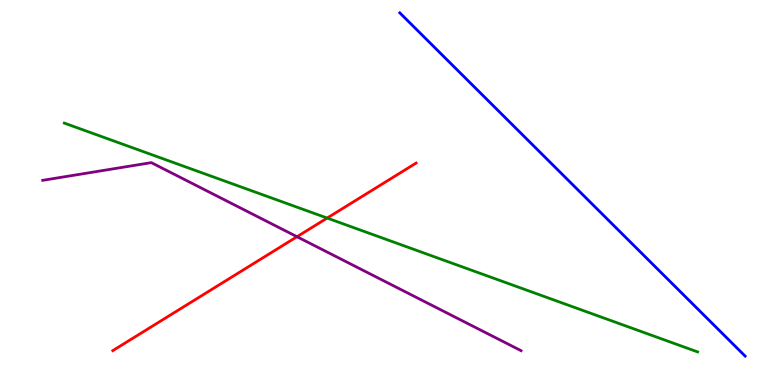[{'lines': ['blue', 'red'], 'intersections': []}, {'lines': ['green', 'red'], 'intersections': [{'x': 4.22, 'y': 4.34}]}, {'lines': ['purple', 'red'], 'intersections': [{'x': 3.83, 'y': 3.85}]}, {'lines': ['blue', 'green'], 'intersections': []}, {'lines': ['blue', 'purple'], 'intersections': []}, {'lines': ['green', 'purple'], 'intersections': []}]